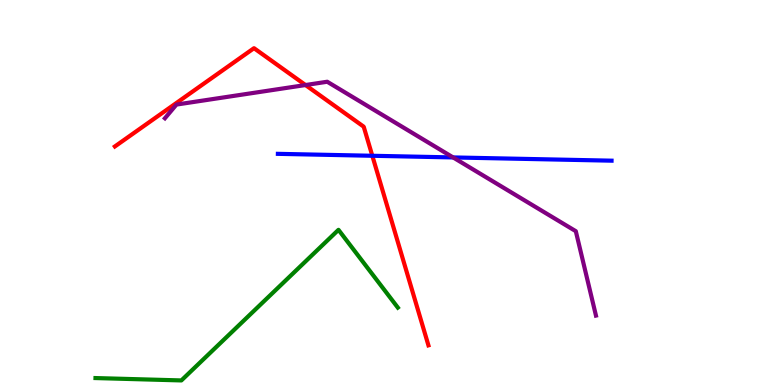[{'lines': ['blue', 'red'], 'intersections': [{'x': 4.8, 'y': 5.95}]}, {'lines': ['green', 'red'], 'intersections': []}, {'lines': ['purple', 'red'], 'intersections': [{'x': 3.94, 'y': 7.79}]}, {'lines': ['blue', 'green'], 'intersections': []}, {'lines': ['blue', 'purple'], 'intersections': [{'x': 5.85, 'y': 5.91}]}, {'lines': ['green', 'purple'], 'intersections': []}]